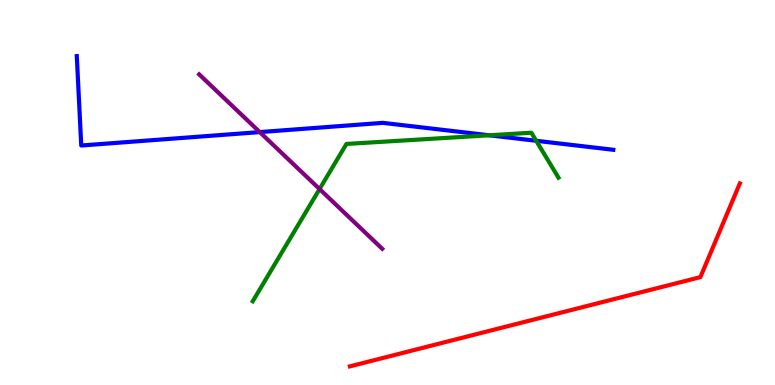[{'lines': ['blue', 'red'], 'intersections': []}, {'lines': ['green', 'red'], 'intersections': []}, {'lines': ['purple', 'red'], 'intersections': []}, {'lines': ['blue', 'green'], 'intersections': [{'x': 6.31, 'y': 6.49}, {'x': 6.92, 'y': 6.34}]}, {'lines': ['blue', 'purple'], 'intersections': [{'x': 3.35, 'y': 6.57}]}, {'lines': ['green', 'purple'], 'intersections': [{'x': 4.12, 'y': 5.09}]}]